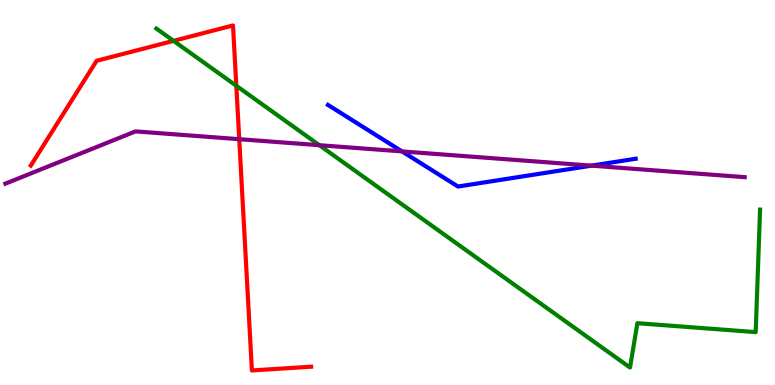[{'lines': ['blue', 'red'], 'intersections': []}, {'lines': ['green', 'red'], 'intersections': [{'x': 2.24, 'y': 8.94}, {'x': 3.05, 'y': 7.77}]}, {'lines': ['purple', 'red'], 'intersections': [{'x': 3.09, 'y': 6.38}]}, {'lines': ['blue', 'green'], 'intersections': []}, {'lines': ['blue', 'purple'], 'intersections': [{'x': 5.19, 'y': 6.07}, {'x': 7.63, 'y': 5.7}]}, {'lines': ['green', 'purple'], 'intersections': [{'x': 4.12, 'y': 6.23}]}]